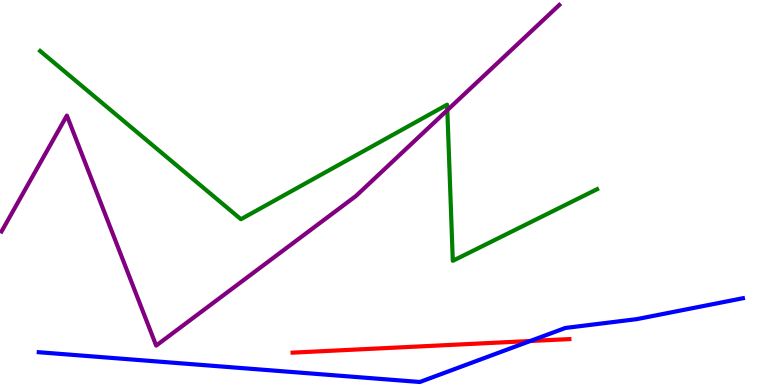[{'lines': ['blue', 'red'], 'intersections': [{'x': 6.84, 'y': 1.14}]}, {'lines': ['green', 'red'], 'intersections': []}, {'lines': ['purple', 'red'], 'intersections': []}, {'lines': ['blue', 'green'], 'intersections': []}, {'lines': ['blue', 'purple'], 'intersections': []}, {'lines': ['green', 'purple'], 'intersections': [{'x': 5.77, 'y': 7.14}]}]